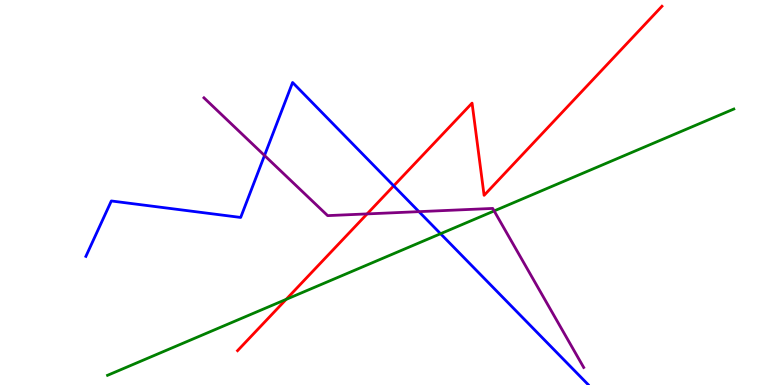[{'lines': ['blue', 'red'], 'intersections': [{'x': 5.08, 'y': 5.17}]}, {'lines': ['green', 'red'], 'intersections': [{'x': 3.69, 'y': 2.22}]}, {'lines': ['purple', 'red'], 'intersections': [{'x': 4.74, 'y': 4.44}]}, {'lines': ['blue', 'green'], 'intersections': [{'x': 5.68, 'y': 3.93}]}, {'lines': ['blue', 'purple'], 'intersections': [{'x': 3.41, 'y': 5.96}, {'x': 5.41, 'y': 4.5}]}, {'lines': ['green', 'purple'], 'intersections': [{'x': 6.38, 'y': 4.52}]}]